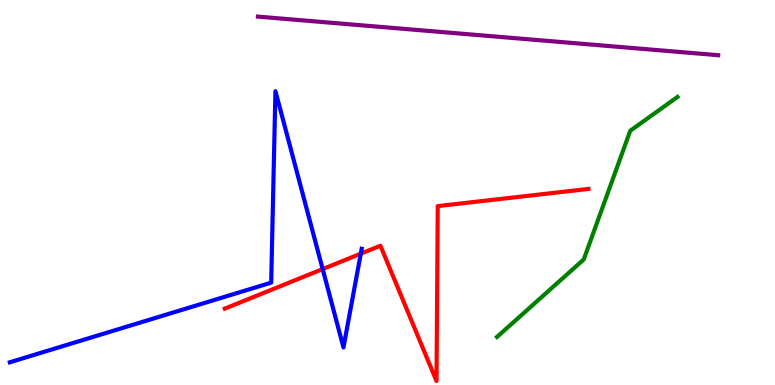[{'lines': ['blue', 'red'], 'intersections': [{'x': 4.16, 'y': 3.01}, {'x': 4.66, 'y': 3.41}]}, {'lines': ['green', 'red'], 'intersections': []}, {'lines': ['purple', 'red'], 'intersections': []}, {'lines': ['blue', 'green'], 'intersections': []}, {'lines': ['blue', 'purple'], 'intersections': []}, {'lines': ['green', 'purple'], 'intersections': []}]